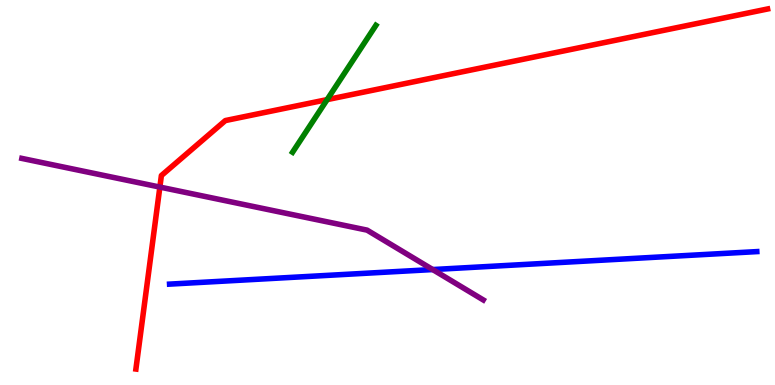[{'lines': ['blue', 'red'], 'intersections': []}, {'lines': ['green', 'red'], 'intersections': [{'x': 4.22, 'y': 7.41}]}, {'lines': ['purple', 'red'], 'intersections': [{'x': 2.06, 'y': 5.14}]}, {'lines': ['blue', 'green'], 'intersections': []}, {'lines': ['blue', 'purple'], 'intersections': [{'x': 5.58, 'y': 3.0}]}, {'lines': ['green', 'purple'], 'intersections': []}]